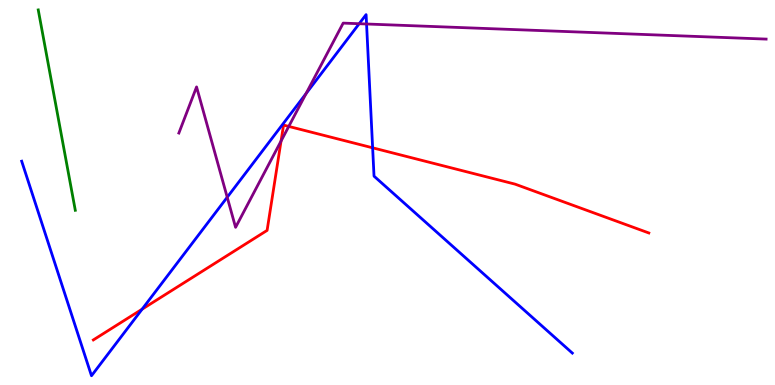[{'lines': ['blue', 'red'], 'intersections': [{'x': 1.83, 'y': 1.97}, {'x': 4.81, 'y': 6.16}]}, {'lines': ['green', 'red'], 'intersections': []}, {'lines': ['purple', 'red'], 'intersections': [{'x': 3.63, 'y': 6.34}, {'x': 3.73, 'y': 6.72}]}, {'lines': ['blue', 'green'], 'intersections': []}, {'lines': ['blue', 'purple'], 'intersections': [{'x': 2.93, 'y': 4.88}, {'x': 3.95, 'y': 7.57}, {'x': 4.63, 'y': 9.38}, {'x': 4.73, 'y': 9.38}]}, {'lines': ['green', 'purple'], 'intersections': []}]